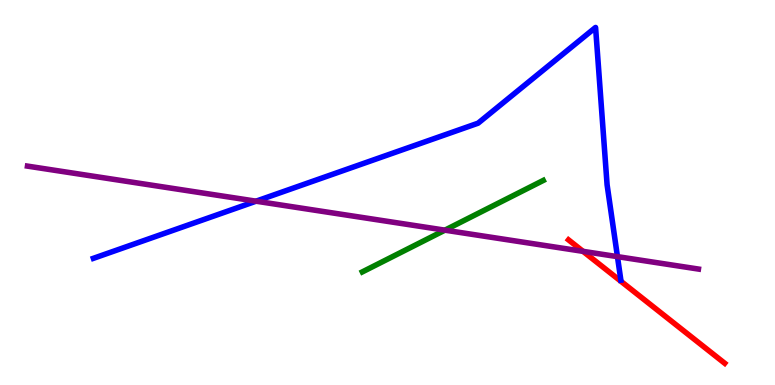[{'lines': ['blue', 'red'], 'intersections': []}, {'lines': ['green', 'red'], 'intersections': []}, {'lines': ['purple', 'red'], 'intersections': [{'x': 7.52, 'y': 3.47}]}, {'lines': ['blue', 'green'], 'intersections': []}, {'lines': ['blue', 'purple'], 'intersections': [{'x': 3.3, 'y': 4.77}, {'x': 7.97, 'y': 3.33}]}, {'lines': ['green', 'purple'], 'intersections': [{'x': 5.74, 'y': 4.02}]}]